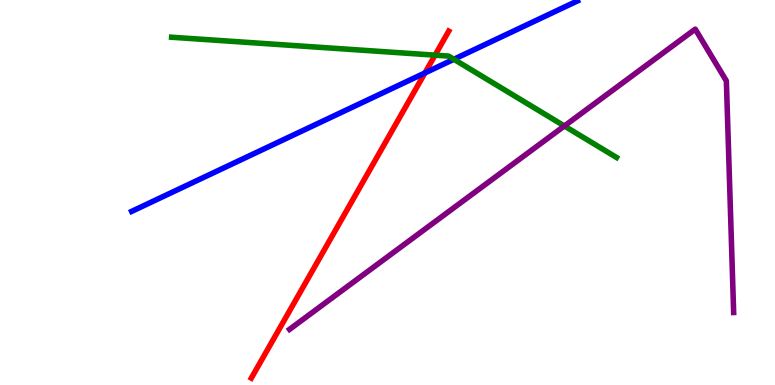[{'lines': ['blue', 'red'], 'intersections': [{'x': 5.48, 'y': 8.11}]}, {'lines': ['green', 'red'], 'intersections': [{'x': 5.61, 'y': 8.57}]}, {'lines': ['purple', 'red'], 'intersections': []}, {'lines': ['blue', 'green'], 'intersections': [{'x': 5.86, 'y': 8.46}]}, {'lines': ['blue', 'purple'], 'intersections': []}, {'lines': ['green', 'purple'], 'intersections': [{'x': 7.28, 'y': 6.73}]}]